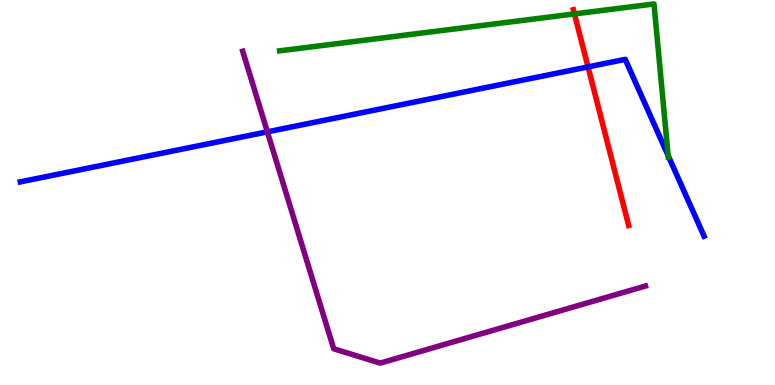[{'lines': ['blue', 'red'], 'intersections': [{'x': 7.59, 'y': 8.26}]}, {'lines': ['green', 'red'], 'intersections': [{'x': 7.41, 'y': 9.64}]}, {'lines': ['purple', 'red'], 'intersections': []}, {'lines': ['blue', 'green'], 'intersections': [{'x': 8.62, 'y': 5.96}]}, {'lines': ['blue', 'purple'], 'intersections': [{'x': 3.45, 'y': 6.58}]}, {'lines': ['green', 'purple'], 'intersections': []}]